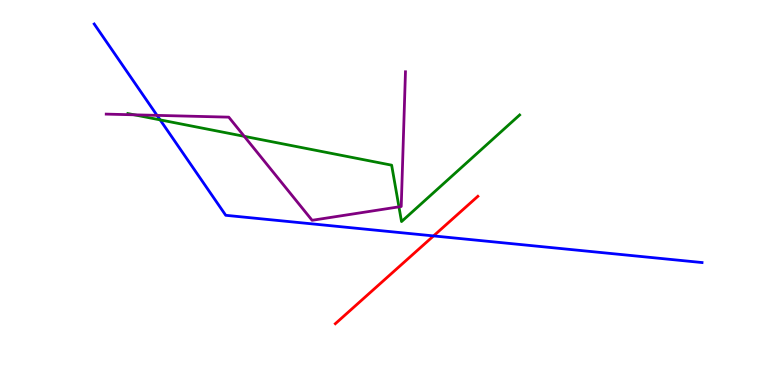[{'lines': ['blue', 'red'], 'intersections': [{'x': 5.59, 'y': 3.87}]}, {'lines': ['green', 'red'], 'intersections': []}, {'lines': ['purple', 'red'], 'intersections': []}, {'lines': ['blue', 'green'], 'intersections': [{'x': 2.07, 'y': 6.89}]}, {'lines': ['blue', 'purple'], 'intersections': [{'x': 2.03, 'y': 7.0}]}, {'lines': ['green', 'purple'], 'intersections': [{'x': 1.73, 'y': 7.02}, {'x': 3.15, 'y': 6.46}, {'x': 5.15, 'y': 4.63}]}]